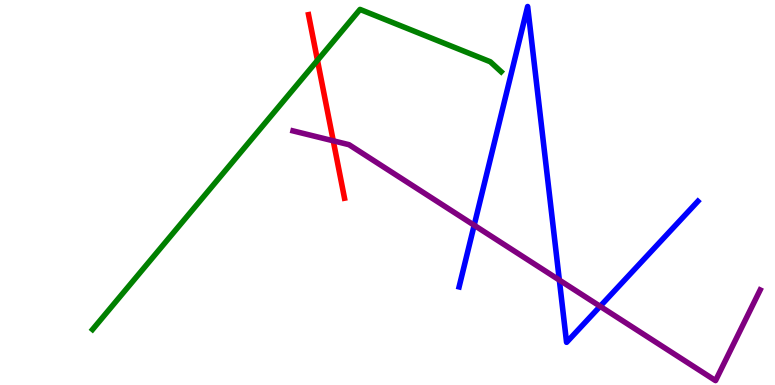[{'lines': ['blue', 'red'], 'intersections': []}, {'lines': ['green', 'red'], 'intersections': [{'x': 4.1, 'y': 8.43}]}, {'lines': ['purple', 'red'], 'intersections': [{'x': 4.3, 'y': 6.34}]}, {'lines': ['blue', 'green'], 'intersections': []}, {'lines': ['blue', 'purple'], 'intersections': [{'x': 6.12, 'y': 4.15}, {'x': 7.22, 'y': 2.73}, {'x': 7.74, 'y': 2.04}]}, {'lines': ['green', 'purple'], 'intersections': []}]